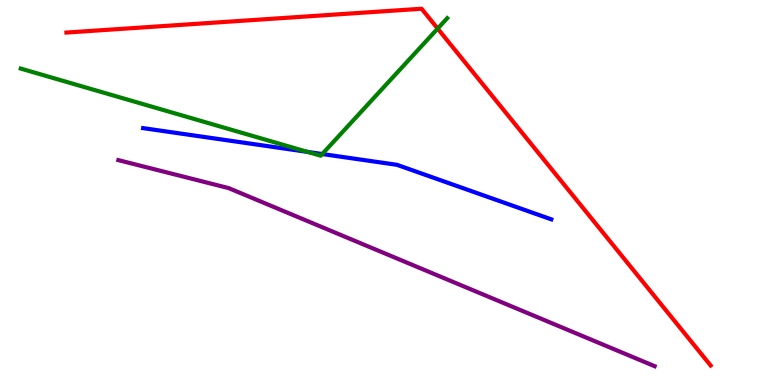[{'lines': ['blue', 'red'], 'intersections': []}, {'lines': ['green', 'red'], 'intersections': [{'x': 5.65, 'y': 9.26}]}, {'lines': ['purple', 'red'], 'intersections': []}, {'lines': ['blue', 'green'], 'intersections': [{'x': 3.97, 'y': 6.05}, {'x': 4.16, 'y': 6.0}]}, {'lines': ['blue', 'purple'], 'intersections': []}, {'lines': ['green', 'purple'], 'intersections': []}]